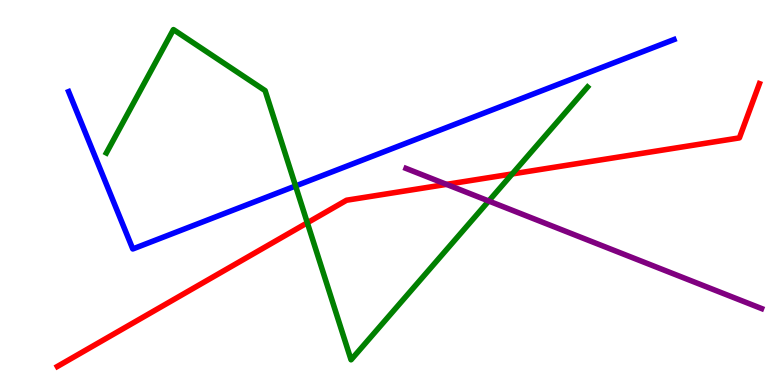[{'lines': ['blue', 'red'], 'intersections': []}, {'lines': ['green', 'red'], 'intersections': [{'x': 3.97, 'y': 4.21}, {'x': 6.61, 'y': 5.48}]}, {'lines': ['purple', 'red'], 'intersections': [{'x': 5.76, 'y': 5.21}]}, {'lines': ['blue', 'green'], 'intersections': [{'x': 3.81, 'y': 5.17}]}, {'lines': ['blue', 'purple'], 'intersections': []}, {'lines': ['green', 'purple'], 'intersections': [{'x': 6.31, 'y': 4.78}]}]